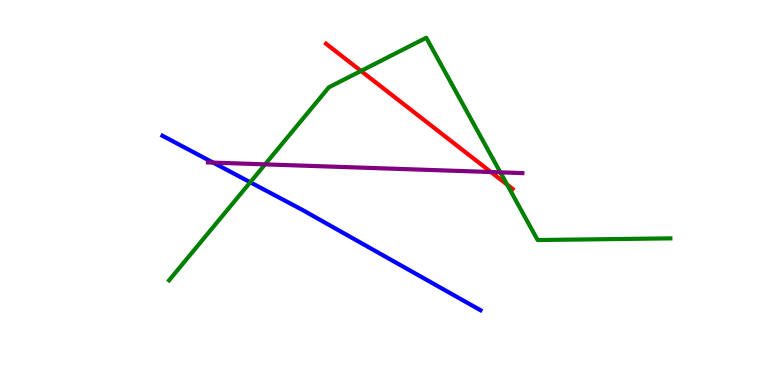[{'lines': ['blue', 'red'], 'intersections': []}, {'lines': ['green', 'red'], 'intersections': [{'x': 4.66, 'y': 8.16}, {'x': 6.54, 'y': 5.2}]}, {'lines': ['purple', 'red'], 'intersections': [{'x': 6.33, 'y': 5.53}]}, {'lines': ['blue', 'green'], 'intersections': [{'x': 3.23, 'y': 5.27}]}, {'lines': ['blue', 'purple'], 'intersections': [{'x': 2.75, 'y': 5.78}]}, {'lines': ['green', 'purple'], 'intersections': [{'x': 3.42, 'y': 5.73}, {'x': 6.46, 'y': 5.52}]}]